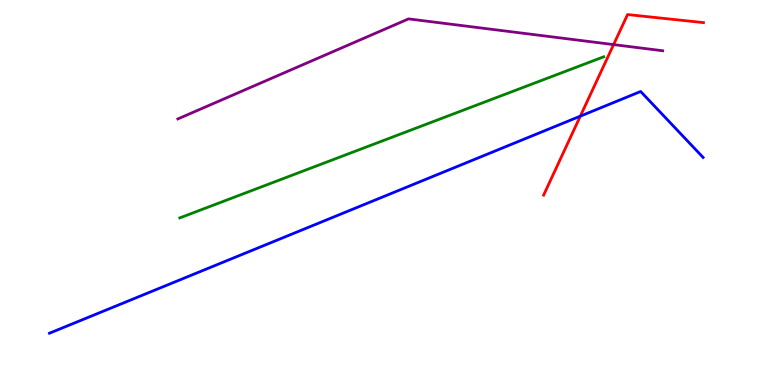[{'lines': ['blue', 'red'], 'intersections': [{'x': 7.49, 'y': 6.98}]}, {'lines': ['green', 'red'], 'intersections': []}, {'lines': ['purple', 'red'], 'intersections': [{'x': 7.92, 'y': 8.84}]}, {'lines': ['blue', 'green'], 'intersections': []}, {'lines': ['blue', 'purple'], 'intersections': []}, {'lines': ['green', 'purple'], 'intersections': []}]